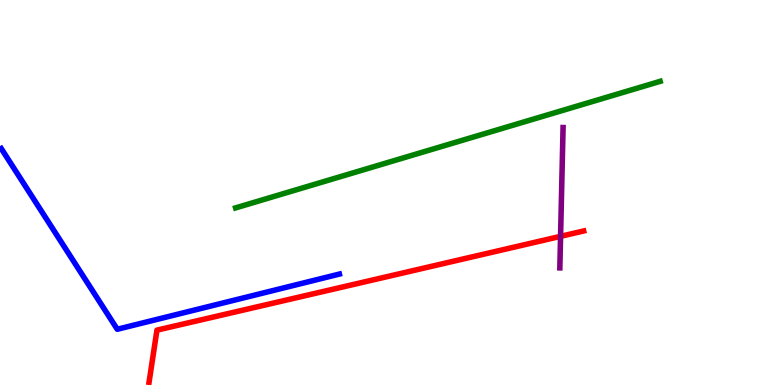[{'lines': ['blue', 'red'], 'intersections': []}, {'lines': ['green', 'red'], 'intersections': []}, {'lines': ['purple', 'red'], 'intersections': [{'x': 7.23, 'y': 3.86}]}, {'lines': ['blue', 'green'], 'intersections': []}, {'lines': ['blue', 'purple'], 'intersections': []}, {'lines': ['green', 'purple'], 'intersections': []}]